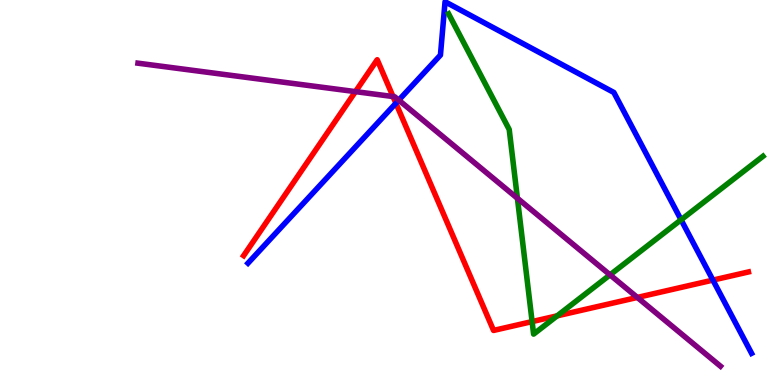[{'lines': ['blue', 'red'], 'intersections': [{'x': 5.11, 'y': 7.32}, {'x': 9.2, 'y': 2.72}]}, {'lines': ['green', 'red'], 'intersections': [{'x': 6.87, 'y': 1.65}, {'x': 7.19, 'y': 1.8}]}, {'lines': ['purple', 'red'], 'intersections': [{'x': 4.59, 'y': 7.62}, {'x': 5.07, 'y': 7.49}, {'x': 8.22, 'y': 2.27}]}, {'lines': ['blue', 'green'], 'intersections': [{'x': 8.79, 'y': 4.29}]}, {'lines': ['blue', 'purple'], 'intersections': [{'x': 5.15, 'y': 7.4}]}, {'lines': ['green', 'purple'], 'intersections': [{'x': 6.68, 'y': 4.85}, {'x': 7.87, 'y': 2.86}]}]